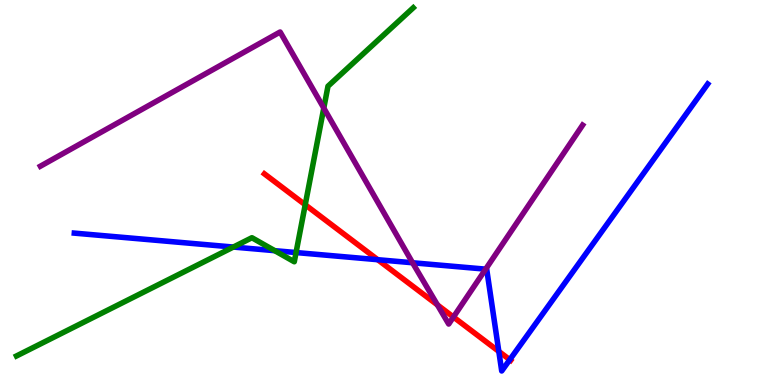[{'lines': ['blue', 'red'], 'intersections': [{'x': 4.87, 'y': 3.25}, {'x': 6.44, 'y': 0.872}, {'x': 6.58, 'y': 0.657}]}, {'lines': ['green', 'red'], 'intersections': [{'x': 3.94, 'y': 4.68}]}, {'lines': ['purple', 'red'], 'intersections': [{'x': 5.64, 'y': 2.08}, {'x': 5.85, 'y': 1.77}]}, {'lines': ['blue', 'green'], 'intersections': [{'x': 3.01, 'y': 3.58}, {'x': 3.55, 'y': 3.49}, {'x': 3.82, 'y': 3.44}]}, {'lines': ['blue', 'purple'], 'intersections': [{'x': 5.32, 'y': 3.18}, {'x': 6.27, 'y': 3.01}]}, {'lines': ['green', 'purple'], 'intersections': [{'x': 4.18, 'y': 7.19}]}]